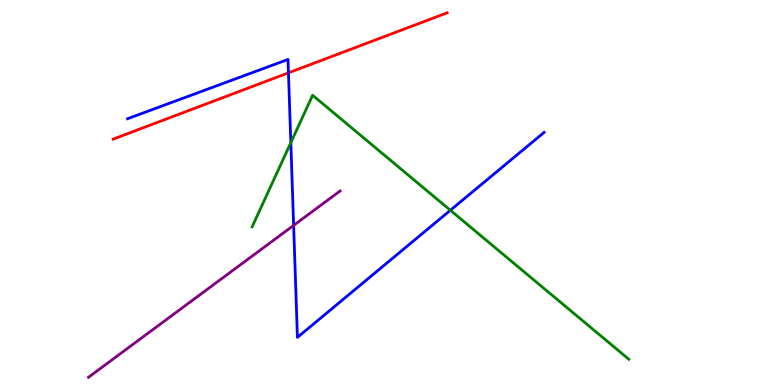[{'lines': ['blue', 'red'], 'intersections': [{'x': 3.72, 'y': 8.11}]}, {'lines': ['green', 'red'], 'intersections': []}, {'lines': ['purple', 'red'], 'intersections': []}, {'lines': ['blue', 'green'], 'intersections': [{'x': 3.75, 'y': 6.29}, {'x': 5.81, 'y': 4.54}]}, {'lines': ['blue', 'purple'], 'intersections': [{'x': 3.79, 'y': 4.15}]}, {'lines': ['green', 'purple'], 'intersections': []}]